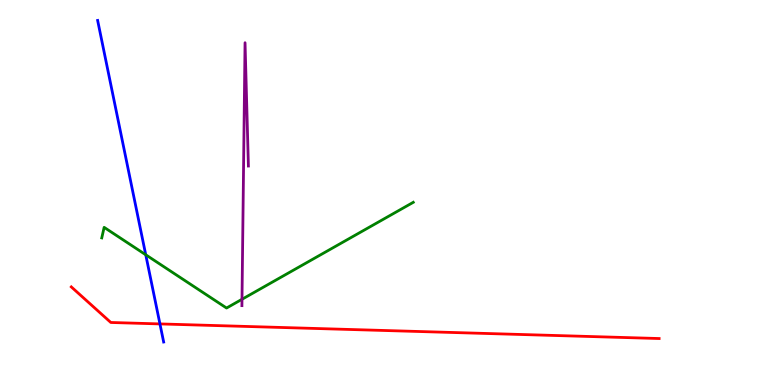[{'lines': ['blue', 'red'], 'intersections': [{'x': 2.06, 'y': 1.59}]}, {'lines': ['green', 'red'], 'intersections': []}, {'lines': ['purple', 'red'], 'intersections': []}, {'lines': ['blue', 'green'], 'intersections': [{'x': 1.88, 'y': 3.38}]}, {'lines': ['blue', 'purple'], 'intersections': []}, {'lines': ['green', 'purple'], 'intersections': [{'x': 3.12, 'y': 2.23}]}]